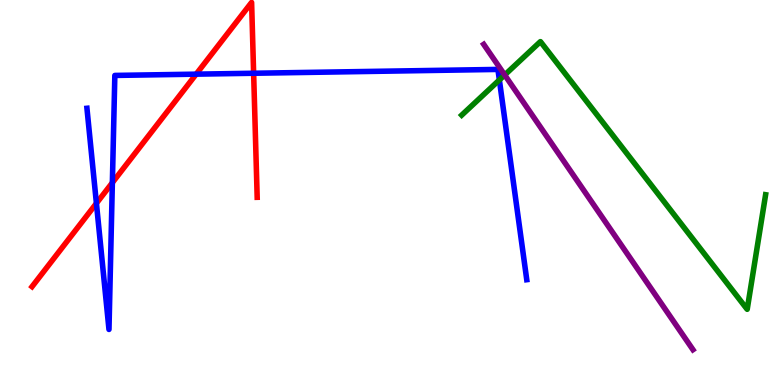[{'lines': ['blue', 'red'], 'intersections': [{'x': 1.24, 'y': 4.72}, {'x': 1.45, 'y': 5.26}, {'x': 2.53, 'y': 8.07}, {'x': 3.27, 'y': 8.1}]}, {'lines': ['green', 'red'], 'intersections': []}, {'lines': ['purple', 'red'], 'intersections': []}, {'lines': ['blue', 'green'], 'intersections': [{'x': 6.44, 'y': 7.92}]}, {'lines': ['blue', 'purple'], 'intersections': []}, {'lines': ['green', 'purple'], 'intersections': [{'x': 6.51, 'y': 8.05}]}]